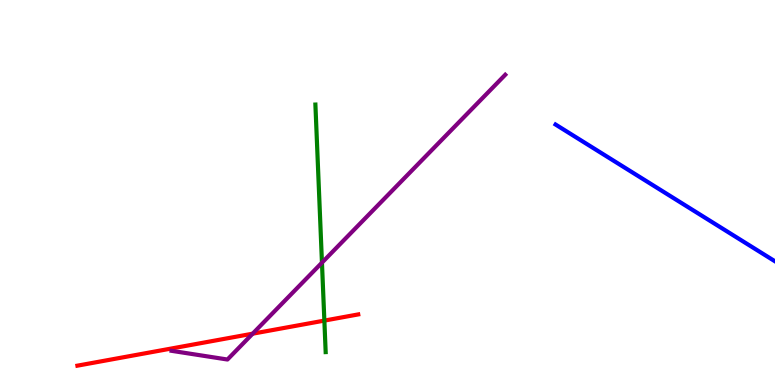[{'lines': ['blue', 'red'], 'intersections': []}, {'lines': ['green', 'red'], 'intersections': [{'x': 4.19, 'y': 1.67}]}, {'lines': ['purple', 'red'], 'intersections': [{'x': 3.26, 'y': 1.33}]}, {'lines': ['blue', 'green'], 'intersections': []}, {'lines': ['blue', 'purple'], 'intersections': []}, {'lines': ['green', 'purple'], 'intersections': [{'x': 4.15, 'y': 3.18}]}]